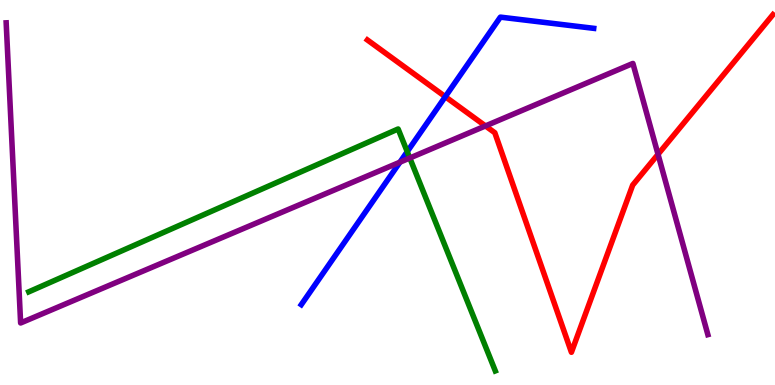[{'lines': ['blue', 'red'], 'intersections': [{'x': 5.75, 'y': 7.49}]}, {'lines': ['green', 'red'], 'intersections': []}, {'lines': ['purple', 'red'], 'intersections': [{'x': 6.26, 'y': 6.73}, {'x': 8.49, 'y': 5.99}]}, {'lines': ['blue', 'green'], 'intersections': [{'x': 5.25, 'y': 6.06}]}, {'lines': ['blue', 'purple'], 'intersections': [{'x': 5.16, 'y': 5.79}]}, {'lines': ['green', 'purple'], 'intersections': [{'x': 5.29, 'y': 5.9}]}]